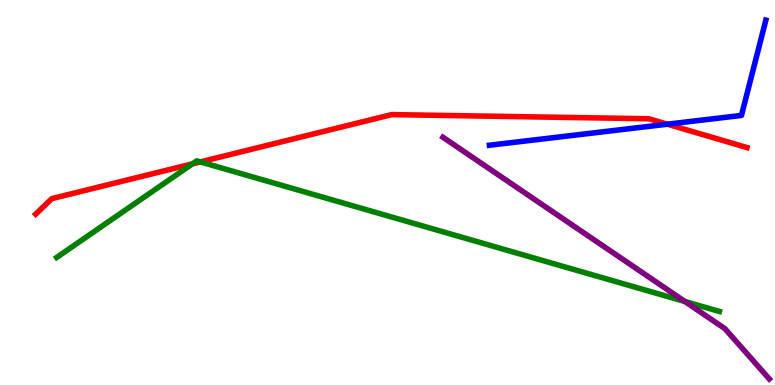[{'lines': ['blue', 'red'], 'intersections': [{'x': 8.61, 'y': 6.77}]}, {'lines': ['green', 'red'], 'intersections': [{'x': 2.48, 'y': 5.74}, {'x': 2.59, 'y': 5.79}]}, {'lines': ['purple', 'red'], 'intersections': []}, {'lines': ['blue', 'green'], 'intersections': []}, {'lines': ['blue', 'purple'], 'intersections': []}, {'lines': ['green', 'purple'], 'intersections': [{'x': 8.84, 'y': 2.17}]}]